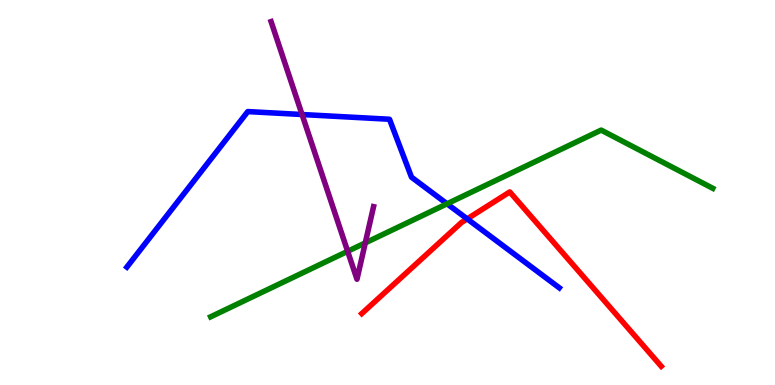[{'lines': ['blue', 'red'], 'intersections': [{'x': 6.03, 'y': 4.31}]}, {'lines': ['green', 'red'], 'intersections': []}, {'lines': ['purple', 'red'], 'intersections': []}, {'lines': ['blue', 'green'], 'intersections': [{'x': 5.77, 'y': 4.71}]}, {'lines': ['blue', 'purple'], 'intersections': [{'x': 3.9, 'y': 7.03}]}, {'lines': ['green', 'purple'], 'intersections': [{'x': 4.49, 'y': 3.47}, {'x': 4.71, 'y': 3.69}]}]